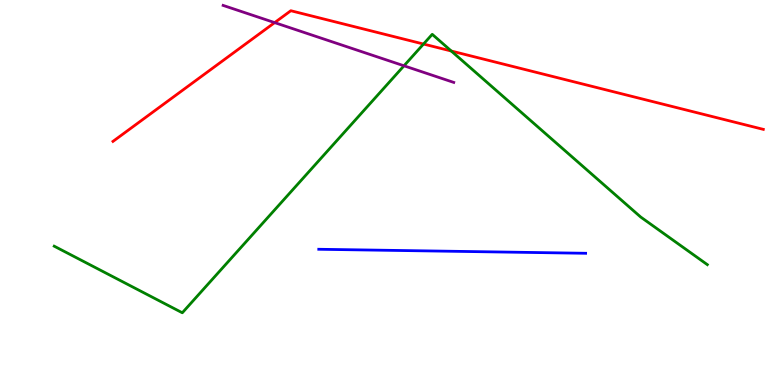[{'lines': ['blue', 'red'], 'intersections': []}, {'lines': ['green', 'red'], 'intersections': [{'x': 5.46, 'y': 8.86}, {'x': 5.82, 'y': 8.67}]}, {'lines': ['purple', 'red'], 'intersections': [{'x': 3.54, 'y': 9.41}]}, {'lines': ['blue', 'green'], 'intersections': []}, {'lines': ['blue', 'purple'], 'intersections': []}, {'lines': ['green', 'purple'], 'intersections': [{'x': 5.21, 'y': 8.29}]}]